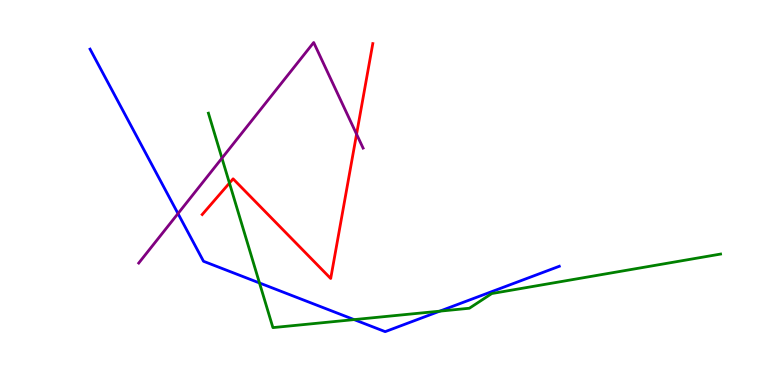[{'lines': ['blue', 'red'], 'intersections': []}, {'lines': ['green', 'red'], 'intersections': [{'x': 2.96, 'y': 5.24}]}, {'lines': ['purple', 'red'], 'intersections': [{'x': 4.6, 'y': 6.52}]}, {'lines': ['blue', 'green'], 'intersections': [{'x': 3.35, 'y': 2.65}, {'x': 4.57, 'y': 1.7}, {'x': 5.67, 'y': 1.92}]}, {'lines': ['blue', 'purple'], 'intersections': [{'x': 2.3, 'y': 4.45}]}, {'lines': ['green', 'purple'], 'intersections': [{'x': 2.86, 'y': 5.89}]}]